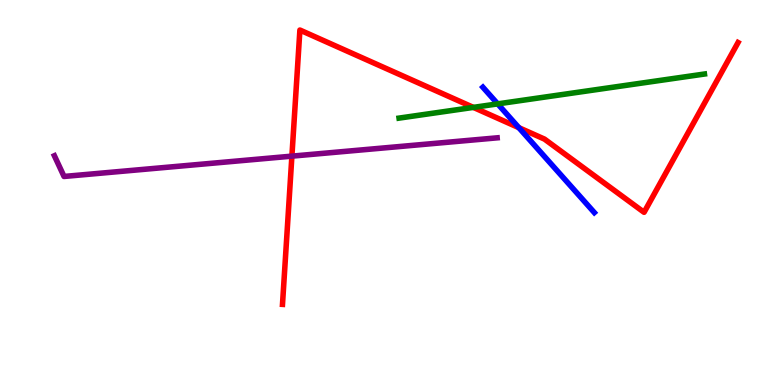[{'lines': ['blue', 'red'], 'intersections': [{'x': 6.69, 'y': 6.68}]}, {'lines': ['green', 'red'], 'intersections': [{'x': 6.11, 'y': 7.21}]}, {'lines': ['purple', 'red'], 'intersections': [{'x': 3.77, 'y': 5.94}]}, {'lines': ['blue', 'green'], 'intersections': [{'x': 6.42, 'y': 7.3}]}, {'lines': ['blue', 'purple'], 'intersections': []}, {'lines': ['green', 'purple'], 'intersections': []}]